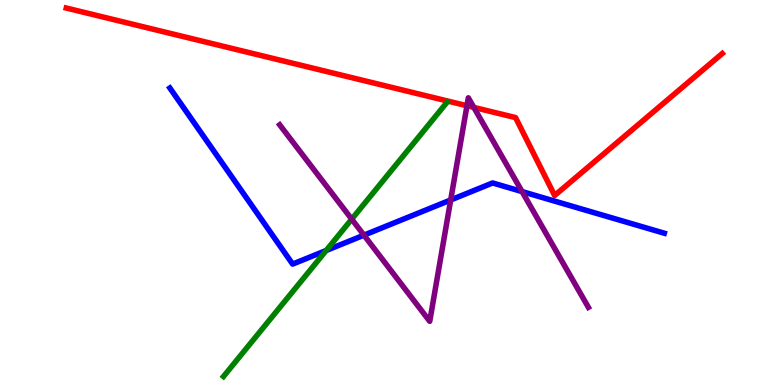[{'lines': ['blue', 'red'], 'intersections': []}, {'lines': ['green', 'red'], 'intersections': []}, {'lines': ['purple', 'red'], 'intersections': [{'x': 6.03, 'y': 7.25}, {'x': 6.11, 'y': 7.21}]}, {'lines': ['blue', 'green'], 'intersections': [{'x': 4.21, 'y': 3.49}]}, {'lines': ['blue', 'purple'], 'intersections': [{'x': 4.7, 'y': 3.89}, {'x': 5.82, 'y': 4.81}, {'x': 6.74, 'y': 5.02}]}, {'lines': ['green', 'purple'], 'intersections': [{'x': 4.54, 'y': 4.31}]}]